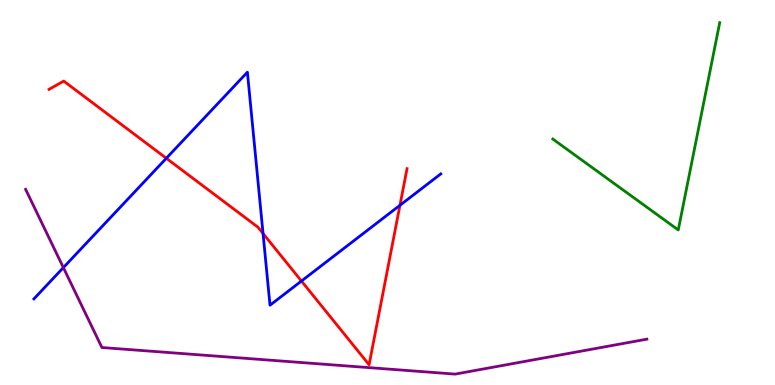[{'lines': ['blue', 'red'], 'intersections': [{'x': 2.15, 'y': 5.89}, {'x': 3.39, 'y': 3.93}, {'x': 3.89, 'y': 2.7}, {'x': 5.16, 'y': 4.67}]}, {'lines': ['green', 'red'], 'intersections': []}, {'lines': ['purple', 'red'], 'intersections': []}, {'lines': ['blue', 'green'], 'intersections': []}, {'lines': ['blue', 'purple'], 'intersections': [{'x': 0.818, 'y': 3.05}]}, {'lines': ['green', 'purple'], 'intersections': []}]